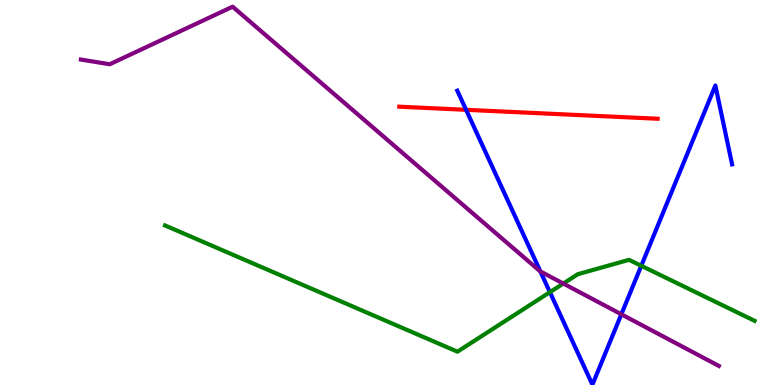[{'lines': ['blue', 'red'], 'intersections': [{'x': 6.01, 'y': 7.15}]}, {'lines': ['green', 'red'], 'intersections': []}, {'lines': ['purple', 'red'], 'intersections': []}, {'lines': ['blue', 'green'], 'intersections': [{'x': 7.1, 'y': 2.41}, {'x': 8.27, 'y': 3.1}]}, {'lines': ['blue', 'purple'], 'intersections': [{'x': 6.97, 'y': 2.95}, {'x': 8.02, 'y': 1.84}]}, {'lines': ['green', 'purple'], 'intersections': [{'x': 7.27, 'y': 2.64}]}]